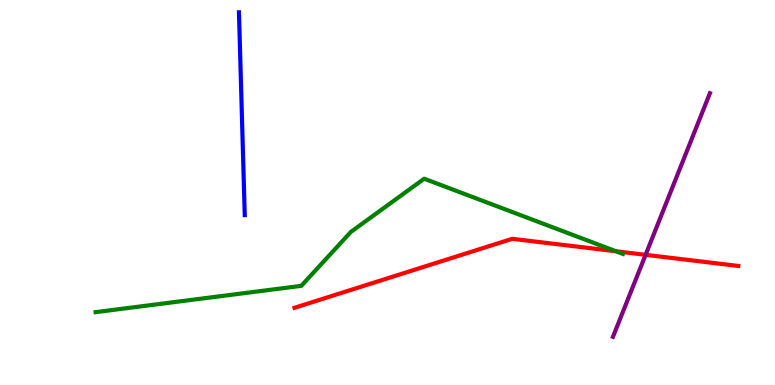[{'lines': ['blue', 'red'], 'intersections': []}, {'lines': ['green', 'red'], 'intersections': [{'x': 7.95, 'y': 3.47}]}, {'lines': ['purple', 'red'], 'intersections': [{'x': 8.33, 'y': 3.38}]}, {'lines': ['blue', 'green'], 'intersections': []}, {'lines': ['blue', 'purple'], 'intersections': []}, {'lines': ['green', 'purple'], 'intersections': []}]